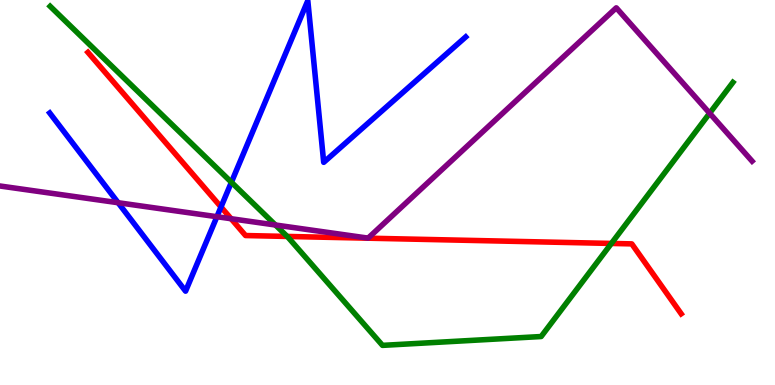[{'lines': ['blue', 'red'], 'intersections': [{'x': 2.85, 'y': 4.62}]}, {'lines': ['green', 'red'], 'intersections': [{'x': 3.71, 'y': 3.86}, {'x': 7.89, 'y': 3.68}]}, {'lines': ['purple', 'red'], 'intersections': [{'x': 2.98, 'y': 4.32}]}, {'lines': ['blue', 'green'], 'intersections': [{'x': 2.99, 'y': 5.27}]}, {'lines': ['blue', 'purple'], 'intersections': [{'x': 1.52, 'y': 4.73}, {'x': 2.8, 'y': 4.37}]}, {'lines': ['green', 'purple'], 'intersections': [{'x': 3.55, 'y': 4.16}, {'x': 9.16, 'y': 7.06}]}]